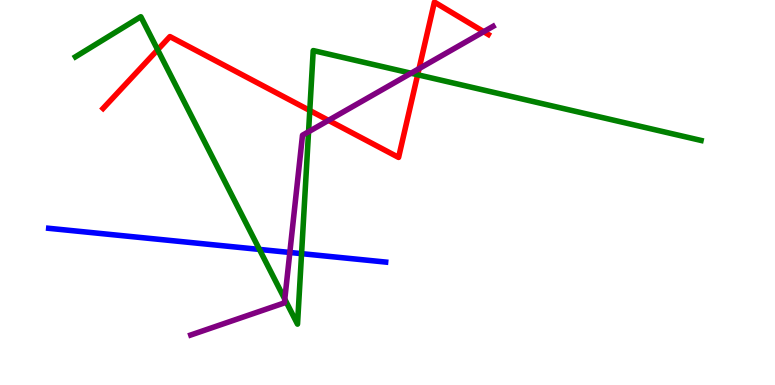[{'lines': ['blue', 'red'], 'intersections': []}, {'lines': ['green', 'red'], 'intersections': [{'x': 2.03, 'y': 8.71}, {'x': 4.0, 'y': 7.13}, {'x': 5.39, 'y': 8.06}]}, {'lines': ['purple', 'red'], 'intersections': [{'x': 4.24, 'y': 6.87}, {'x': 5.41, 'y': 8.22}, {'x': 6.24, 'y': 9.18}]}, {'lines': ['blue', 'green'], 'intersections': [{'x': 3.35, 'y': 3.52}, {'x': 3.89, 'y': 3.41}]}, {'lines': ['blue', 'purple'], 'intersections': [{'x': 3.74, 'y': 3.44}]}, {'lines': ['green', 'purple'], 'intersections': [{'x': 3.67, 'y': 2.23}, {'x': 3.98, 'y': 6.58}, {'x': 5.3, 'y': 8.1}]}]